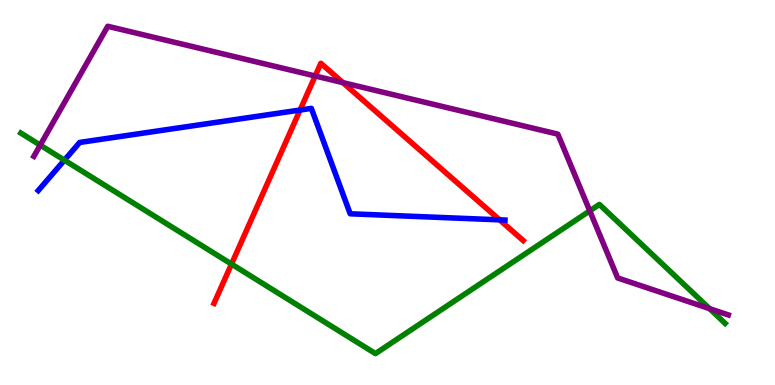[{'lines': ['blue', 'red'], 'intersections': [{'x': 3.87, 'y': 7.14}, {'x': 6.45, 'y': 4.29}]}, {'lines': ['green', 'red'], 'intersections': [{'x': 2.99, 'y': 3.14}]}, {'lines': ['purple', 'red'], 'intersections': [{'x': 4.07, 'y': 8.03}, {'x': 4.42, 'y': 7.85}]}, {'lines': ['blue', 'green'], 'intersections': [{'x': 0.831, 'y': 5.84}]}, {'lines': ['blue', 'purple'], 'intersections': []}, {'lines': ['green', 'purple'], 'intersections': [{'x': 0.519, 'y': 6.23}, {'x': 7.61, 'y': 4.52}, {'x': 9.16, 'y': 1.98}]}]